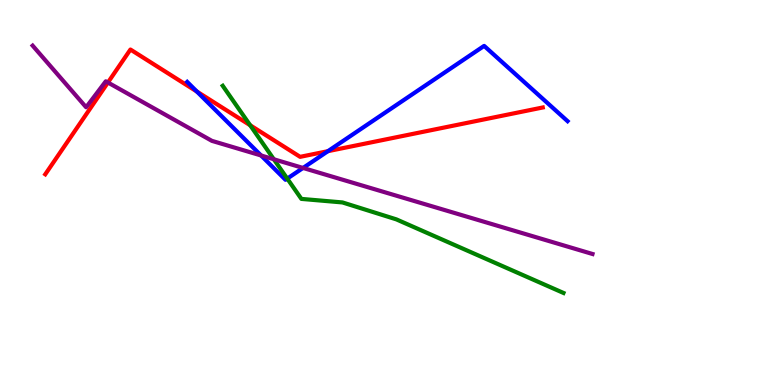[{'lines': ['blue', 'red'], 'intersections': [{'x': 2.54, 'y': 7.62}, {'x': 4.23, 'y': 6.07}]}, {'lines': ['green', 'red'], 'intersections': [{'x': 3.23, 'y': 6.75}]}, {'lines': ['purple', 'red'], 'intersections': [{'x': 1.39, 'y': 7.86}]}, {'lines': ['blue', 'green'], 'intersections': [{'x': 3.71, 'y': 5.36}]}, {'lines': ['blue', 'purple'], 'intersections': [{'x': 3.37, 'y': 5.96}, {'x': 3.91, 'y': 5.64}]}, {'lines': ['green', 'purple'], 'intersections': [{'x': 3.53, 'y': 5.86}]}]